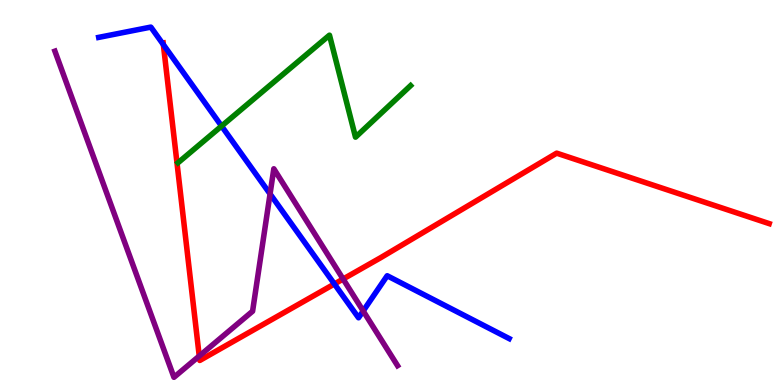[{'lines': ['blue', 'red'], 'intersections': [{'x': 2.11, 'y': 8.84}, {'x': 4.31, 'y': 2.62}]}, {'lines': ['green', 'red'], 'intersections': []}, {'lines': ['purple', 'red'], 'intersections': [{'x': 2.57, 'y': 0.752}, {'x': 4.43, 'y': 2.75}]}, {'lines': ['blue', 'green'], 'intersections': [{'x': 2.86, 'y': 6.73}]}, {'lines': ['blue', 'purple'], 'intersections': [{'x': 3.48, 'y': 4.96}, {'x': 4.69, 'y': 1.92}]}, {'lines': ['green', 'purple'], 'intersections': []}]